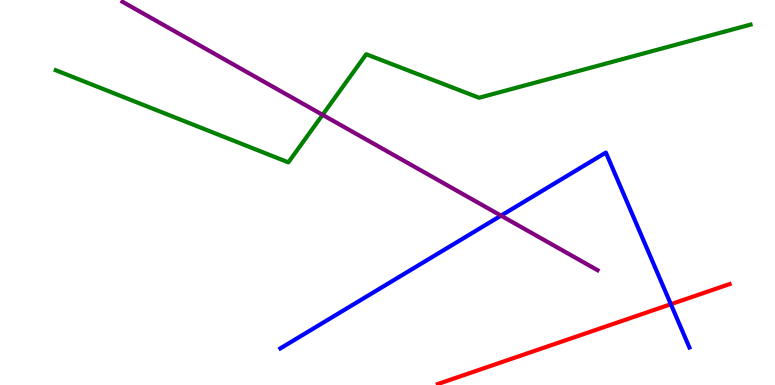[{'lines': ['blue', 'red'], 'intersections': [{'x': 8.66, 'y': 2.1}]}, {'lines': ['green', 'red'], 'intersections': []}, {'lines': ['purple', 'red'], 'intersections': []}, {'lines': ['blue', 'green'], 'intersections': []}, {'lines': ['blue', 'purple'], 'intersections': [{'x': 6.46, 'y': 4.4}]}, {'lines': ['green', 'purple'], 'intersections': [{'x': 4.16, 'y': 7.02}]}]